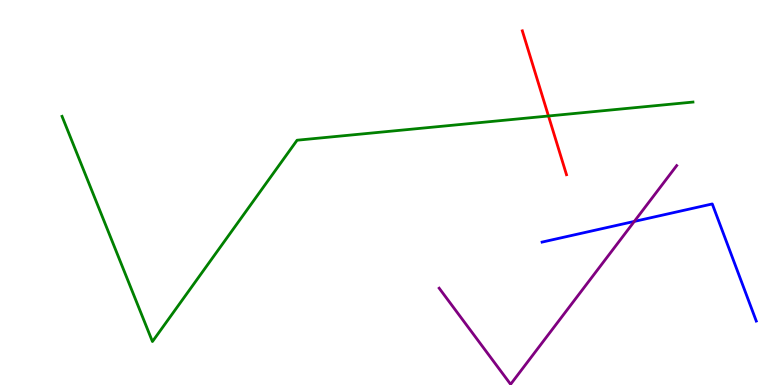[{'lines': ['blue', 'red'], 'intersections': []}, {'lines': ['green', 'red'], 'intersections': [{'x': 7.08, 'y': 6.99}]}, {'lines': ['purple', 'red'], 'intersections': []}, {'lines': ['blue', 'green'], 'intersections': []}, {'lines': ['blue', 'purple'], 'intersections': [{'x': 8.18, 'y': 4.25}]}, {'lines': ['green', 'purple'], 'intersections': []}]